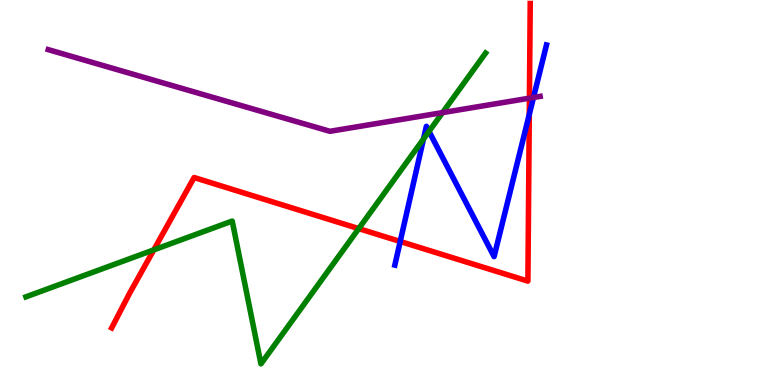[{'lines': ['blue', 'red'], 'intersections': [{'x': 5.16, 'y': 3.73}, {'x': 6.83, 'y': 7.03}]}, {'lines': ['green', 'red'], 'intersections': [{'x': 1.98, 'y': 3.51}, {'x': 4.63, 'y': 4.06}]}, {'lines': ['purple', 'red'], 'intersections': [{'x': 6.83, 'y': 7.45}]}, {'lines': ['blue', 'green'], 'intersections': [{'x': 5.46, 'y': 6.39}, {'x': 5.54, 'y': 6.59}]}, {'lines': ['blue', 'purple'], 'intersections': [{'x': 6.88, 'y': 7.47}]}, {'lines': ['green', 'purple'], 'intersections': [{'x': 5.71, 'y': 7.08}]}]